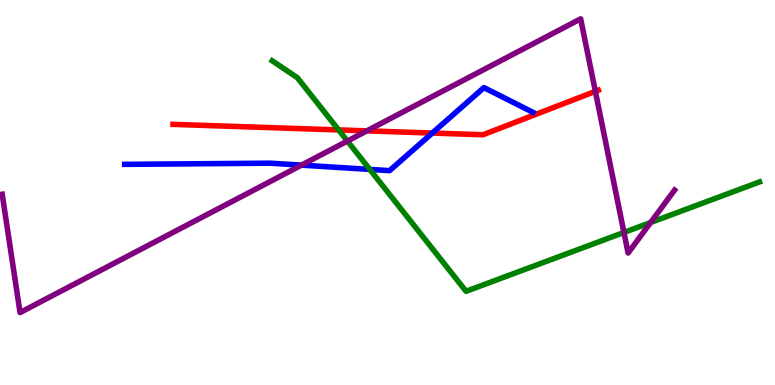[{'lines': ['blue', 'red'], 'intersections': [{'x': 5.58, 'y': 6.54}]}, {'lines': ['green', 'red'], 'intersections': [{'x': 4.37, 'y': 6.63}]}, {'lines': ['purple', 'red'], 'intersections': [{'x': 4.73, 'y': 6.6}, {'x': 7.68, 'y': 7.63}]}, {'lines': ['blue', 'green'], 'intersections': [{'x': 4.77, 'y': 5.6}]}, {'lines': ['blue', 'purple'], 'intersections': [{'x': 3.89, 'y': 5.71}]}, {'lines': ['green', 'purple'], 'intersections': [{'x': 4.48, 'y': 6.34}, {'x': 8.05, 'y': 3.96}, {'x': 8.4, 'y': 4.22}]}]